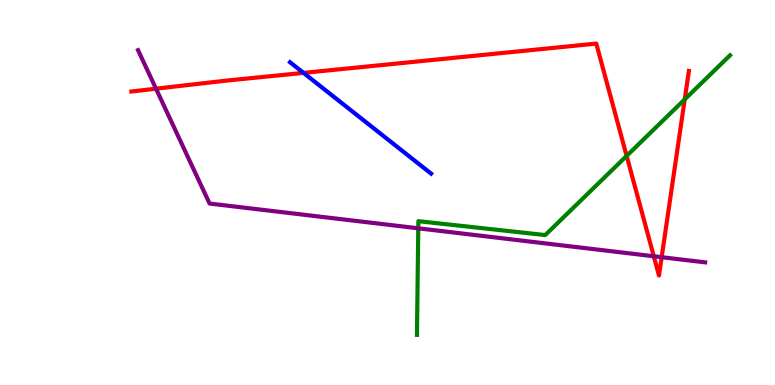[{'lines': ['blue', 'red'], 'intersections': [{'x': 3.92, 'y': 8.11}]}, {'lines': ['green', 'red'], 'intersections': [{'x': 8.09, 'y': 5.95}, {'x': 8.84, 'y': 7.42}]}, {'lines': ['purple', 'red'], 'intersections': [{'x': 2.01, 'y': 7.7}, {'x': 8.44, 'y': 3.34}, {'x': 8.54, 'y': 3.32}]}, {'lines': ['blue', 'green'], 'intersections': []}, {'lines': ['blue', 'purple'], 'intersections': []}, {'lines': ['green', 'purple'], 'intersections': [{'x': 5.4, 'y': 4.07}]}]